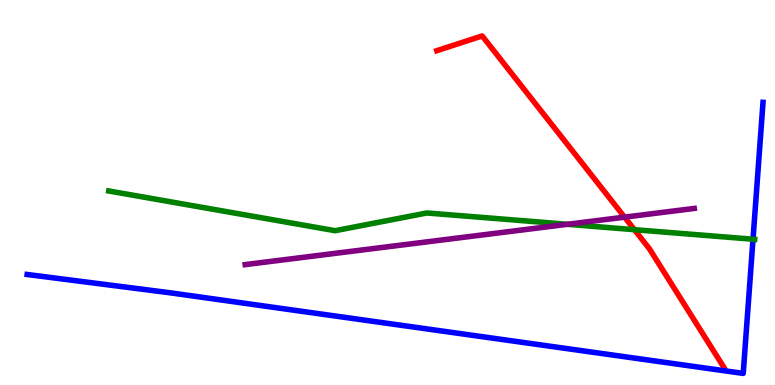[{'lines': ['blue', 'red'], 'intersections': []}, {'lines': ['green', 'red'], 'intersections': [{'x': 8.19, 'y': 4.03}]}, {'lines': ['purple', 'red'], 'intersections': [{'x': 8.06, 'y': 4.36}]}, {'lines': ['blue', 'green'], 'intersections': [{'x': 9.72, 'y': 3.79}]}, {'lines': ['blue', 'purple'], 'intersections': []}, {'lines': ['green', 'purple'], 'intersections': [{'x': 7.32, 'y': 4.17}]}]